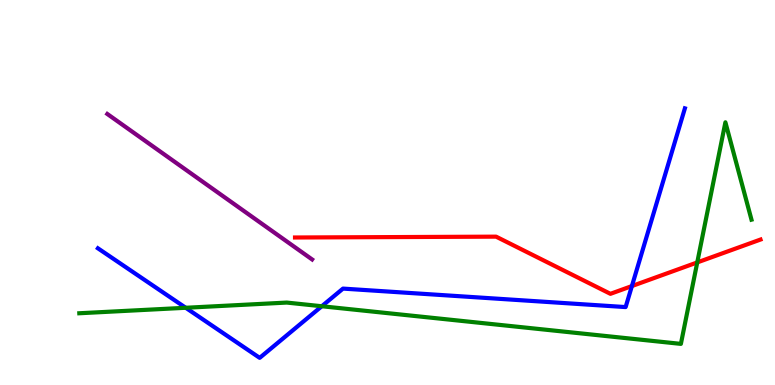[{'lines': ['blue', 'red'], 'intersections': [{'x': 8.15, 'y': 2.57}]}, {'lines': ['green', 'red'], 'intersections': [{'x': 9.0, 'y': 3.18}]}, {'lines': ['purple', 'red'], 'intersections': []}, {'lines': ['blue', 'green'], 'intersections': [{'x': 2.4, 'y': 2.01}, {'x': 4.15, 'y': 2.05}]}, {'lines': ['blue', 'purple'], 'intersections': []}, {'lines': ['green', 'purple'], 'intersections': []}]